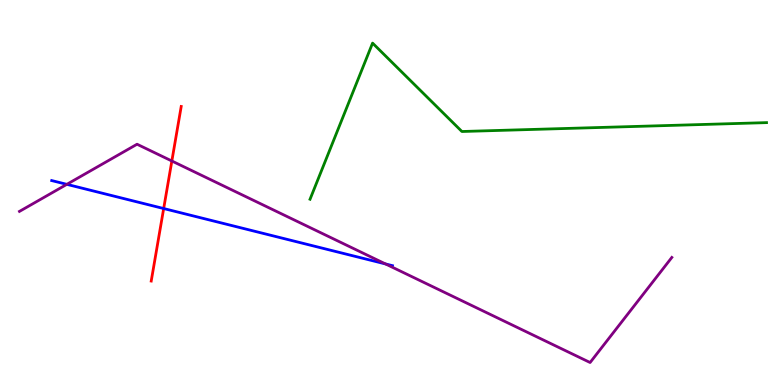[{'lines': ['blue', 'red'], 'intersections': [{'x': 2.11, 'y': 4.58}]}, {'lines': ['green', 'red'], 'intersections': []}, {'lines': ['purple', 'red'], 'intersections': [{'x': 2.22, 'y': 5.82}]}, {'lines': ['blue', 'green'], 'intersections': []}, {'lines': ['blue', 'purple'], 'intersections': [{'x': 0.862, 'y': 5.21}, {'x': 4.97, 'y': 3.14}]}, {'lines': ['green', 'purple'], 'intersections': []}]